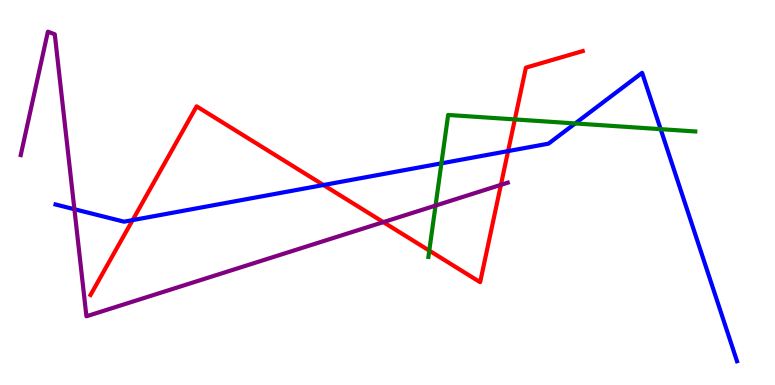[{'lines': ['blue', 'red'], 'intersections': [{'x': 1.71, 'y': 4.28}, {'x': 4.17, 'y': 5.19}, {'x': 6.56, 'y': 6.08}]}, {'lines': ['green', 'red'], 'intersections': [{'x': 5.54, 'y': 3.49}, {'x': 6.64, 'y': 6.9}]}, {'lines': ['purple', 'red'], 'intersections': [{'x': 4.95, 'y': 4.23}, {'x': 6.46, 'y': 5.2}]}, {'lines': ['blue', 'green'], 'intersections': [{'x': 5.7, 'y': 5.76}, {'x': 7.42, 'y': 6.79}, {'x': 8.52, 'y': 6.65}]}, {'lines': ['blue', 'purple'], 'intersections': [{'x': 0.96, 'y': 4.57}]}, {'lines': ['green', 'purple'], 'intersections': [{'x': 5.62, 'y': 4.66}]}]